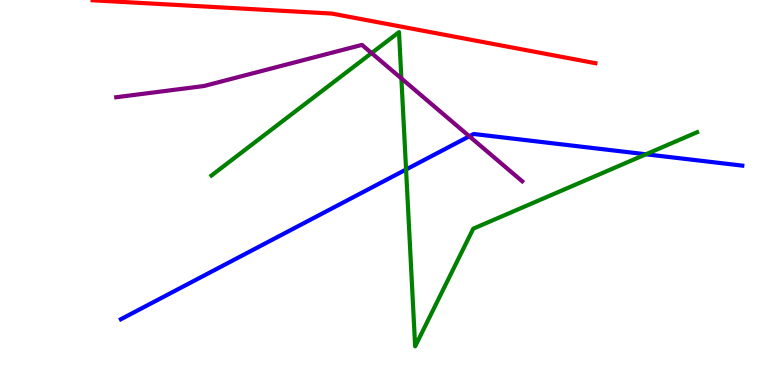[{'lines': ['blue', 'red'], 'intersections': []}, {'lines': ['green', 'red'], 'intersections': []}, {'lines': ['purple', 'red'], 'intersections': []}, {'lines': ['blue', 'green'], 'intersections': [{'x': 5.24, 'y': 5.6}, {'x': 8.33, 'y': 5.99}]}, {'lines': ['blue', 'purple'], 'intersections': [{'x': 6.06, 'y': 6.46}]}, {'lines': ['green', 'purple'], 'intersections': [{'x': 4.79, 'y': 8.62}, {'x': 5.18, 'y': 7.96}]}]